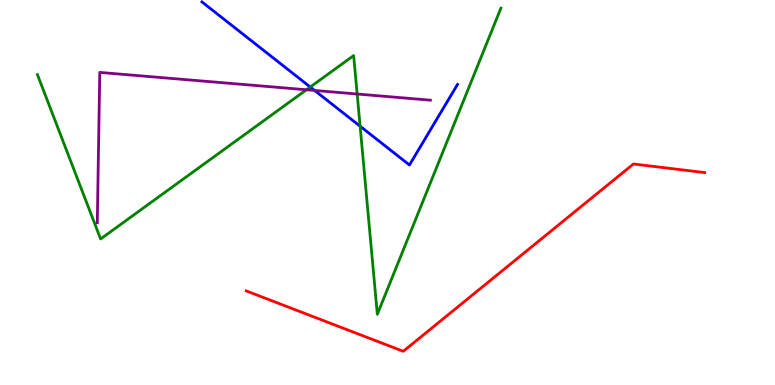[{'lines': ['blue', 'red'], 'intersections': []}, {'lines': ['green', 'red'], 'intersections': []}, {'lines': ['purple', 'red'], 'intersections': []}, {'lines': ['blue', 'green'], 'intersections': [{'x': 4.0, 'y': 7.74}, {'x': 4.65, 'y': 6.72}]}, {'lines': ['blue', 'purple'], 'intersections': [{'x': 4.06, 'y': 7.65}]}, {'lines': ['green', 'purple'], 'intersections': [{'x': 3.95, 'y': 7.67}, {'x': 4.61, 'y': 7.56}]}]